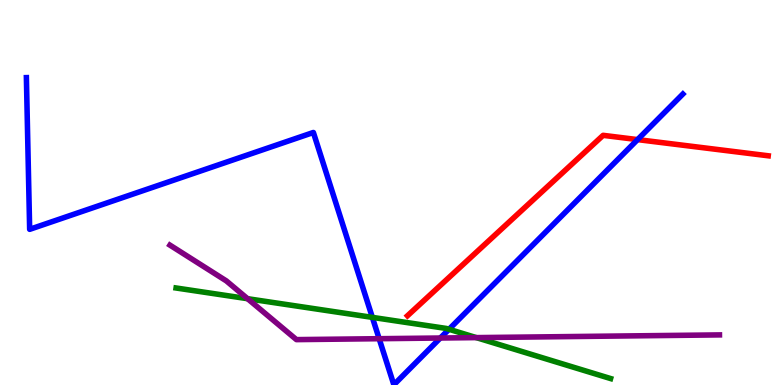[{'lines': ['blue', 'red'], 'intersections': [{'x': 8.23, 'y': 6.37}]}, {'lines': ['green', 'red'], 'intersections': []}, {'lines': ['purple', 'red'], 'intersections': []}, {'lines': ['blue', 'green'], 'intersections': [{'x': 4.8, 'y': 1.76}, {'x': 5.79, 'y': 1.45}]}, {'lines': ['blue', 'purple'], 'intersections': [{'x': 4.89, 'y': 1.2}, {'x': 5.68, 'y': 1.22}]}, {'lines': ['green', 'purple'], 'intersections': [{'x': 3.19, 'y': 2.24}, {'x': 6.15, 'y': 1.23}]}]